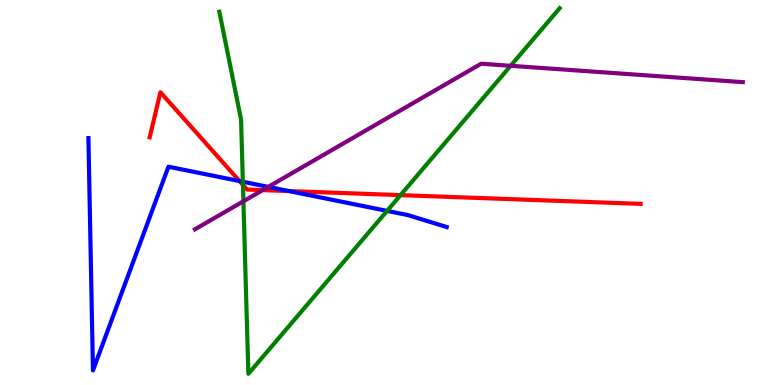[{'lines': ['blue', 'red'], 'intersections': [{'x': 3.09, 'y': 5.3}, {'x': 3.73, 'y': 5.04}]}, {'lines': ['green', 'red'], 'intersections': [{'x': 3.13, 'y': 5.2}, {'x': 5.17, 'y': 4.93}]}, {'lines': ['purple', 'red'], 'intersections': [{'x': 3.39, 'y': 5.06}]}, {'lines': ['blue', 'green'], 'intersections': [{'x': 3.13, 'y': 5.28}, {'x': 4.99, 'y': 4.52}]}, {'lines': ['blue', 'purple'], 'intersections': [{'x': 3.46, 'y': 5.15}]}, {'lines': ['green', 'purple'], 'intersections': [{'x': 3.14, 'y': 4.77}, {'x': 6.59, 'y': 8.29}]}]